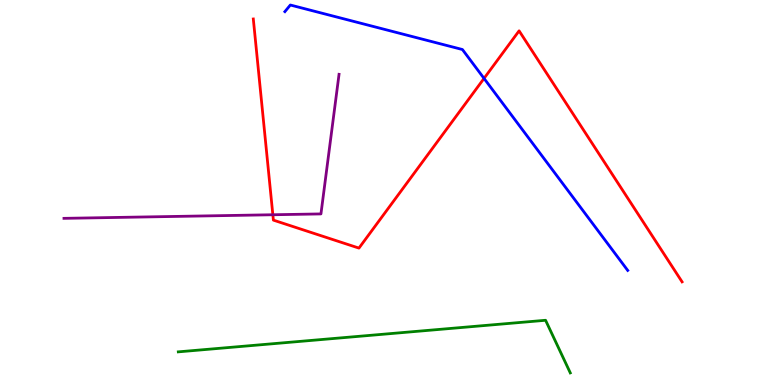[{'lines': ['blue', 'red'], 'intersections': [{'x': 6.25, 'y': 7.96}]}, {'lines': ['green', 'red'], 'intersections': []}, {'lines': ['purple', 'red'], 'intersections': [{'x': 3.52, 'y': 4.42}]}, {'lines': ['blue', 'green'], 'intersections': []}, {'lines': ['blue', 'purple'], 'intersections': []}, {'lines': ['green', 'purple'], 'intersections': []}]